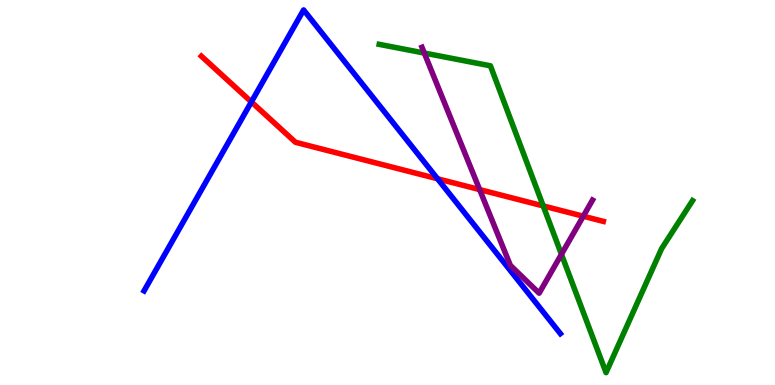[{'lines': ['blue', 'red'], 'intersections': [{'x': 3.24, 'y': 7.35}, {'x': 5.65, 'y': 5.36}]}, {'lines': ['green', 'red'], 'intersections': [{'x': 7.01, 'y': 4.65}]}, {'lines': ['purple', 'red'], 'intersections': [{'x': 6.19, 'y': 5.08}, {'x': 7.53, 'y': 4.38}]}, {'lines': ['blue', 'green'], 'intersections': []}, {'lines': ['blue', 'purple'], 'intersections': []}, {'lines': ['green', 'purple'], 'intersections': [{'x': 5.47, 'y': 8.62}, {'x': 7.24, 'y': 3.4}]}]